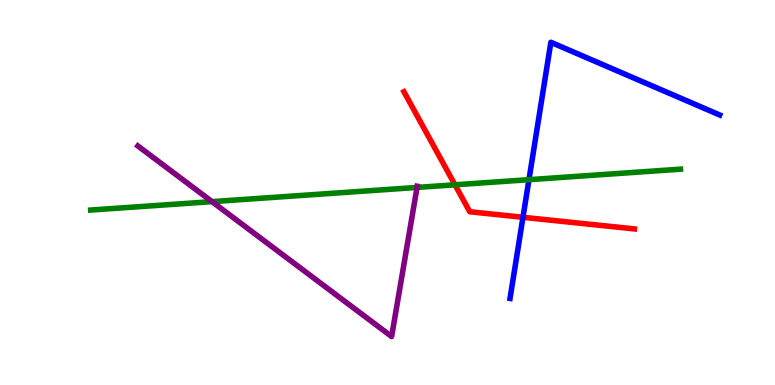[{'lines': ['blue', 'red'], 'intersections': [{'x': 6.75, 'y': 4.36}]}, {'lines': ['green', 'red'], 'intersections': [{'x': 5.87, 'y': 5.2}]}, {'lines': ['purple', 'red'], 'intersections': []}, {'lines': ['blue', 'green'], 'intersections': [{'x': 6.83, 'y': 5.33}]}, {'lines': ['blue', 'purple'], 'intersections': []}, {'lines': ['green', 'purple'], 'intersections': [{'x': 2.74, 'y': 4.76}, {'x': 5.38, 'y': 5.13}]}]